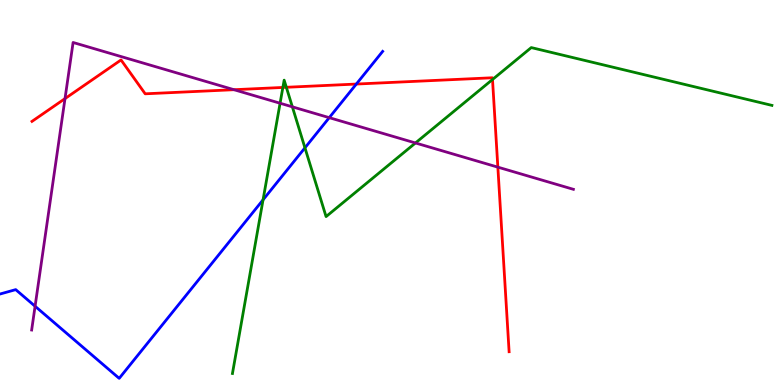[{'lines': ['blue', 'red'], 'intersections': [{'x': 4.6, 'y': 7.82}]}, {'lines': ['green', 'red'], 'intersections': [{'x': 3.65, 'y': 7.73}, {'x': 3.69, 'y': 7.73}, {'x': 6.35, 'y': 7.93}]}, {'lines': ['purple', 'red'], 'intersections': [{'x': 0.839, 'y': 7.44}, {'x': 3.02, 'y': 7.67}, {'x': 6.42, 'y': 5.66}]}, {'lines': ['blue', 'green'], 'intersections': [{'x': 3.39, 'y': 4.81}, {'x': 3.93, 'y': 6.16}]}, {'lines': ['blue', 'purple'], 'intersections': [{'x': 0.453, 'y': 2.05}, {'x': 4.25, 'y': 6.94}]}, {'lines': ['green', 'purple'], 'intersections': [{'x': 3.61, 'y': 7.32}, {'x': 3.77, 'y': 7.23}, {'x': 5.36, 'y': 6.29}]}]